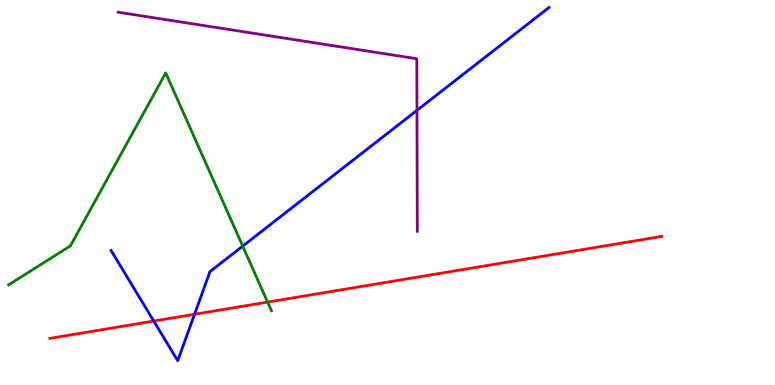[{'lines': ['blue', 'red'], 'intersections': [{'x': 1.98, 'y': 1.66}, {'x': 2.51, 'y': 1.84}]}, {'lines': ['green', 'red'], 'intersections': [{'x': 3.45, 'y': 2.15}]}, {'lines': ['purple', 'red'], 'intersections': []}, {'lines': ['blue', 'green'], 'intersections': [{'x': 3.13, 'y': 3.61}]}, {'lines': ['blue', 'purple'], 'intersections': [{'x': 5.38, 'y': 7.13}]}, {'lines': ['green', 'purple'], 'intersections': []}]